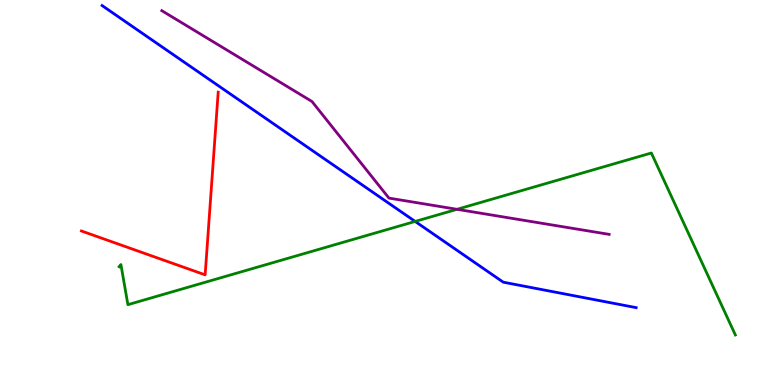[{'lines': ['blue', 'red'], 'intersections': []}, {'lines': ['green', 'red'], 'intersections': []}, {'lines': ['purple', 'red'], 'intersections': []}, {'lines': ['blue', 'green'], 'intersections': [{'x': 5.36, 'y': 4.25}]}, {'lines': ['blue', 'purple'], 'intersections': []}, {'lines': ['green', 'purple'], 'intersections': [{'x': 5.9, 'y': 4.56}]}]